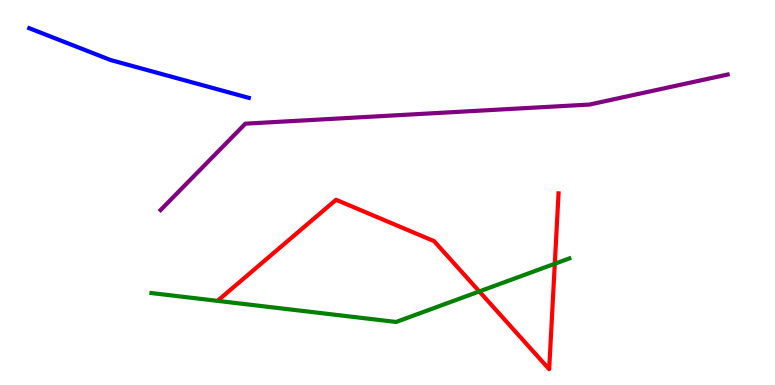[{'lines': ['blue', 'red'], 'intersections': []}, {'lines': ['green', 'red'], 'intersections': [{'x': 6.18, 'y': 2.43}, {'x': 7.16, 'y': 3.15}]}, {'lines': ['purple', 'red'], 'intersections': []}, {'lines': ['blue', 'green'], 'intersections': []}, {'lines': ['blue', 'purple'], 'intersections': []}, {'lines': ['green', 'purple'], 'intersections': []}]